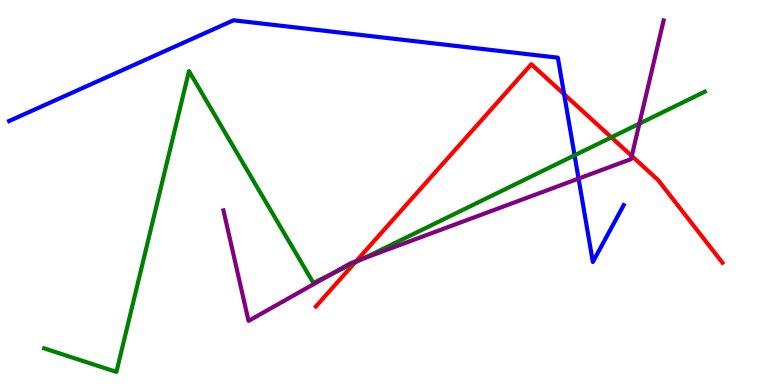[{'lines': ['blue', 'red'], 'intersections': [{'x': 7.28, 'y': 7.55}]}, {'lines': ['green', 'red'], 'intersections': [{'x': 4.58, 'y': 3.18}, {'x': 7.89, 'y': 6.43}]}, {'lines': ['purple', 'red'], 'intersections': [{'x': 4.6, 'y': 3.22}, {'x': 8.15, 'y': 5.95}]}, {'lines': ['blue', 'green'], 'intersections': [{'x': 7.41, 'y': 5.97}]}, {'lines': ['blue', 'purple'], 'intersections': [{'x': 7.47, 'y': 5.36}]}, {'lines': ['green', 'purple'], 'intersections': [{'x': 4.28, 'y': 2.89}, {'x': 4.68, 'y': 3.28}, {'x': 8.25, 'y': 6.79}]}]